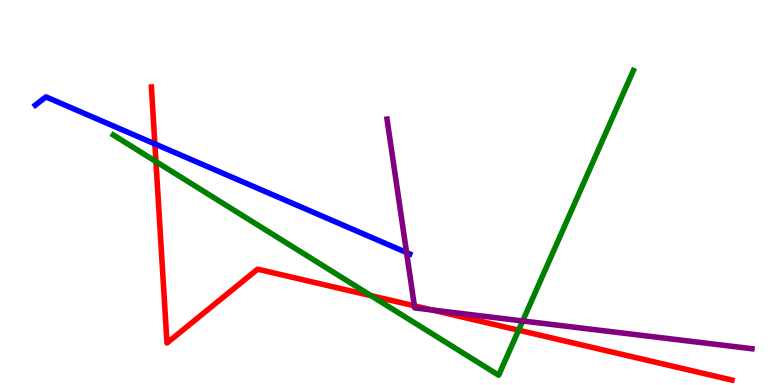[{'lines': ['blue', 'red'], 'intersections': [{'x': 2.0, 'y': 6.26}]}, {'lines': ['green', 'red'], 'intersections': [{'x': 2.01, 'y': 5.8}, {'x': 4.79, 'y': 2.32}, {'x': 6.69, 'y': 1.42}]}, {'lines': ['purple', 'red'], 'intersections': [{'x': 5.35, 'y': 2.06}, {'x': 5.58, 'y': 1.95}]}, {'lines': ['blue', 'green'], 'intersections': []}, {'lines': ['blue', 'purple'], 'intersections': [{'x': 5.25, 'y': 3.44}]}, {'lines': ['green', 'purple'], 'intersections': [{'x': 6.74, 'y': 1.66}]}]